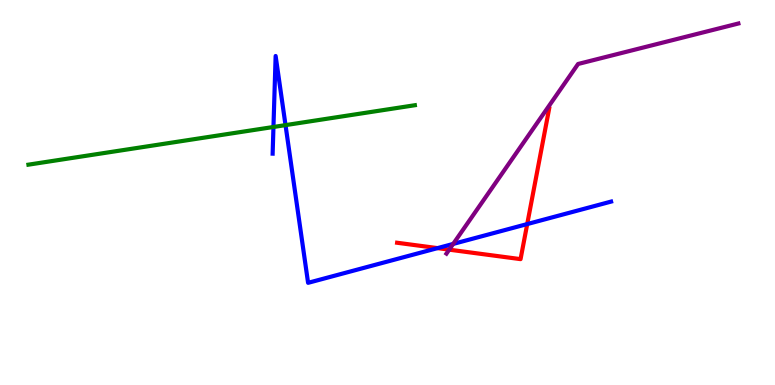[{'lines': ['blue', 'red'], 'intersections': [{'x': 5.65, 'y': 3.56}, {'x': 6.8, 'y': 4.18}]}, {'lines': ['green', 'red'], 'intersections': []}, {'lines': ['purple', 'red'], 'intersections': [{'x': 5.8, 'y': 3.52}]}, {'lines': ['blue', 'green'], 'intersections': [{'x': 3.53, 'y': 6.7}, {'x': 3.68, 'y': 6.75}]}, {'lines': ['blue', 'purple'], 'intersections': [{'x': 5.85, 'y': 3.66}]}, {'lines': ['green', 'purple'], 'intersections': []}]